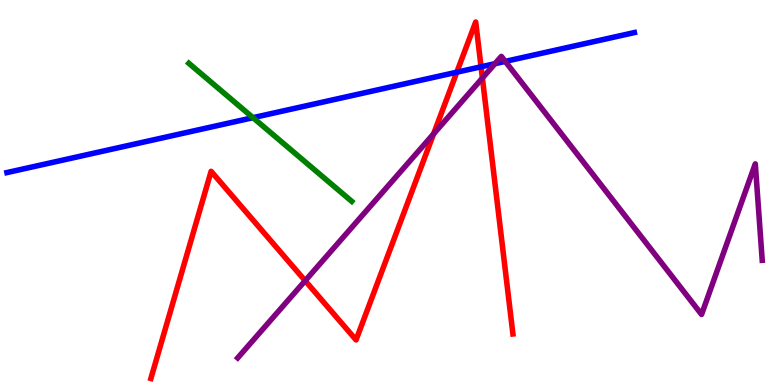[{'lines': ['blue', 'red'], 'intersections': [{'x': 5.89, 'y': 8.12}, {'x': 6.21, 'y': 8.27}]}, {'lines': ['green', 'red'], 'intersections': []}, {'lines': ['purple', 'red'], 'intersections': [{'x': 3.94, 'y': 2.71}, {'x': 5.6, 'y': 6.52}, {'x': 6.22, 'y': 7.97}]}, {'lines': ['blue', 'green'], 'intersections': [{'x': 3.26, 'y': 6.94}]}, {'lines': ['blue', 'purple'], 'intersections': [{'x': 6.39, 'y': 8.35}, {'x': 6.52, 'y': 8.41}]}, {'lines': ['green', 'purple'], 'intersections': []}]